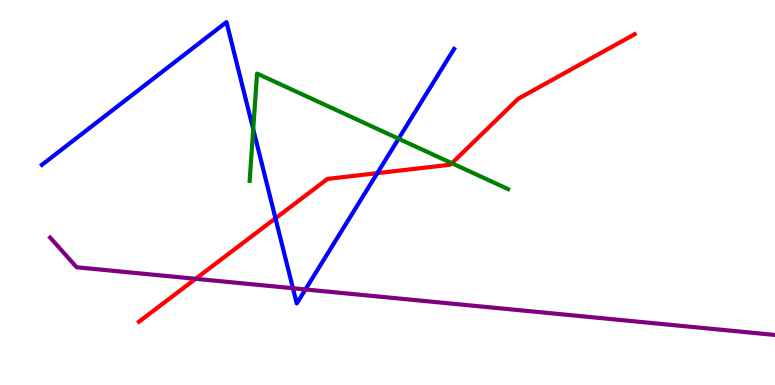[{'lines': ['blue', 'red'], 'intersections': [{'x': 3.55, 'y': 4.33}, {'x': 4.87, 'y': 5.5}]}, {'lines': ['green', 'red'], 'intersections': [{'x': 5.83, 'y': 5.76}]}, {'lines': ['purple', 'red'], 'intersections': [{'x': 2.52, 'y': 2.76}]}, {'lines': ['blue', 'green'], 'intersections': [{'x': 3.27, 'y': 6.64}, {'x': 5.14, 'y': 6.4}]}, {'lines': ['blue', 'purple'], 'intersections': [{'x': 3.78, 'y': 2.51}, {'x': 3.94, 'y': 2.48}]}, {'lines': ['green', 'purple'], 'intersections': []}]